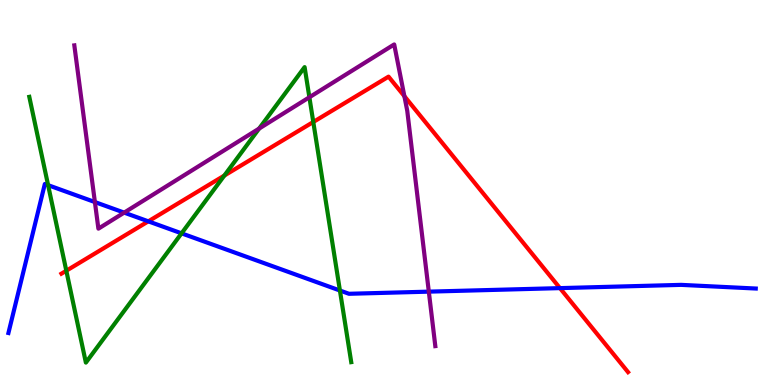[{'lines': ['blue', 'red'], 'intersections': [{'x': 1.91, 'y': 4.25}, {'x': 7.23, 'y': 2.52}]}, {'lines': ['green', 'red'], 'intersections': [{'x': 0.856, 'y': 2.97}, {'x': 2.89, 'y': 5.44}, {'x': 4.04, 'y': 6.83}]}, {'lines': ['purple', 'red'], 'intersections': [{'x': 5.22, 'y': 7.5}]}, {'lines': ['blue', 'green'], 'intersections': [{'x': 0.621, 'y': 5.19}, {'x': 2.34, 'y': 3.94}, {'x': 4.39, 'y': 2.45}]}, {'lines': ['blue', 'purple'], 'intersections': [{'x': 1.22, 'y': 4.75}, {'x': 1.6, 'y': 4.48}, {'x': 5.53, 'y': 2.42}]}, {'lines': ['green', 'purple'], 'intersections': [{'x': 3.34, 'y': 6.66}, {'x': 3.99, 'y': 7.47}]}]